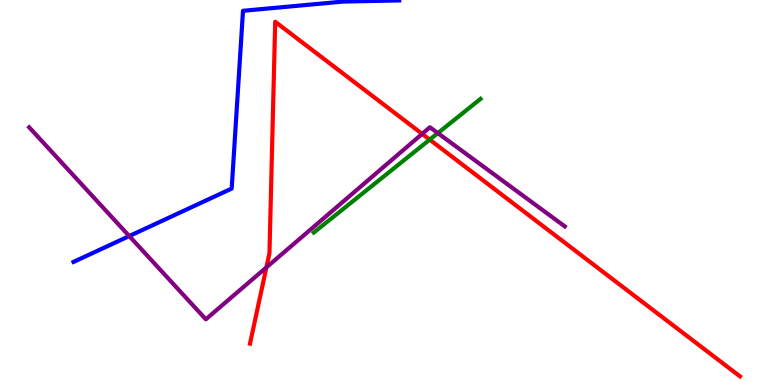[{'lines': ['blue', 'red'], 'intersections': []}, {'lines': ['green', 'red'], 'intersections': [{'x': 5.54, 'y': 6.37}]}, {'lines': ['purple', 'red'], 'intersections': [{'x': 3.44, 'y': 3.05}, {'x': 5.45, 'y': 6.52}]}, {'lines': ['blue', 'green'], 'intersections': []}, {'lines': ['blue', 'purple'], 'intersections': [{'x': 1.67, 'y': 3.87}]}, {'lines': ['green', 'purple'], 'intersections': [{'x': 5.65, 'y': 6.54}]}]